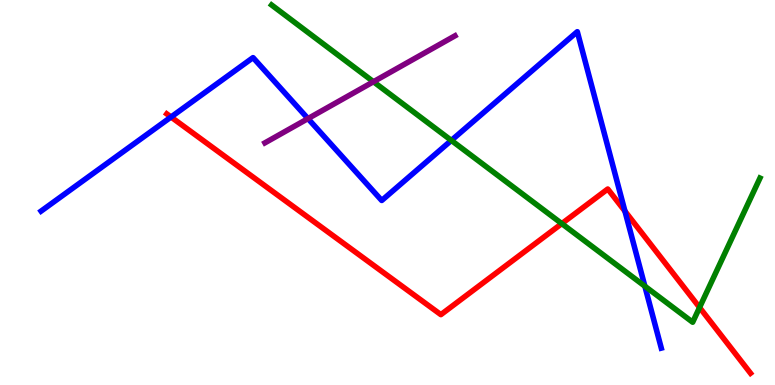[{'lines': ['blue', 'red'], 'intersections': [{'x': 2.21, 'y': 6.96}, {'x': 8.06, 'y': 4.52}]}, {'lines': ['green', 'red'], 'intersections': [{'x': 7.25, 'y': 4.19}, {'x': 9.03, 'y': 2.01}]}, {'lines': ['purple', 'red'], 'intersections': []}, {'lines': ['blue', 'green'], 'intersections': [{'x': 5.82, 'y': 6.35}, {'x': 8.32, 'y': 2.57}]}, {'lines': ['blue', 'purple'], 'intersections': [{'x': 3.97, 'y': 6.92}]}, {'lines': ['green', 'purple'], 'intersections': [{'x': 4.82, 'y': 7.88}]}]